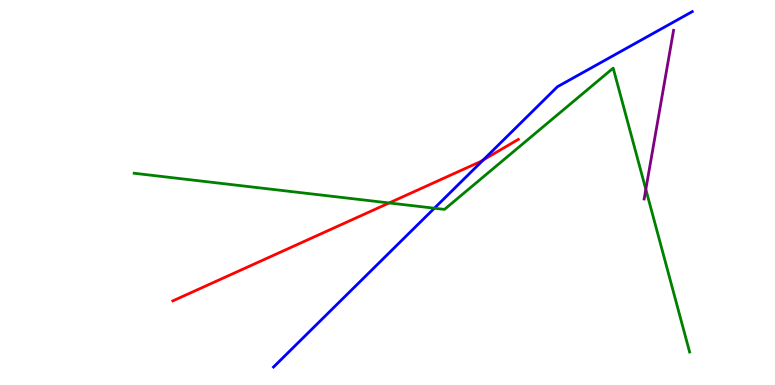[{'lines': ['blue', 'red'], 'intersections': [{'x': 6.24, 'y': 5.85}]}, {'lines': ['green', 'red'], 'intersections': [{'x': 5.02, 'y': 4.73}]}, {'lines': ['purple', 'red'], 'intersections': []}, {'lines': ['blue', 'green'], 'intersections': [{'x': 5.6, 'y': 4.59}]}, {'lines': ['blue', 'purple'], 'intersections': []}, {'lines': ['green', 'purple'], 'intersections': [{'x': 8.33, 'y': 5.08}]}]